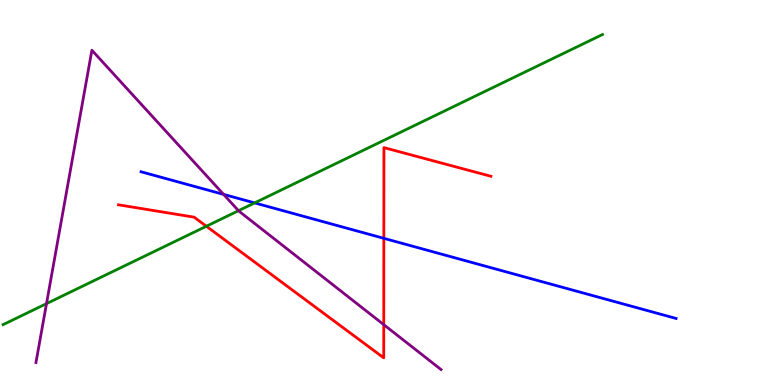[{'lines': ['blue', 'red'], 'intersections': [{'x': 4.95, 'y': 3.81}]}, {'lines': ['green', 'red'], 'intersections': [{'x': 2.66, 'y': 4.12}]}, {'lines': ['purple', 'red'], 'intersections': [{'x': 4.95, 'y': 1.57}]}, {'lines': ['blue', 'green'], 'intersections': [{'x': 3.29, 'y': 4.73}]}, {'lines': ['blue', 'purple'], 'intersections': [{'x': 2.89, 'y': 4.95}]}, {'lines': ['green', 'purple'], 'intersections': [{'x': 0.6, 'y': 2.11}, {'x': 3.08, 'y': 4.53}]}]